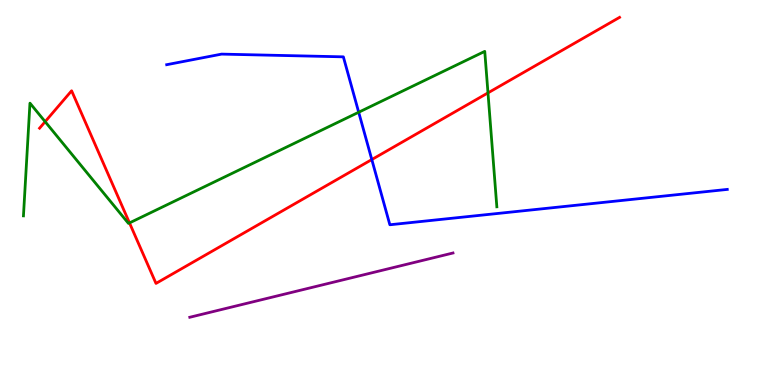[{'lines': ['blue', 'red'], 'intersections': [{'x': 4.8, 'y': 5.86}]}, {'lines': ['green', 'red'], 'intersections': [{'x': 0.582, 'y': 6.84}, {'x': 1.67, 'y': 4.21}, {'x': 6.3, 'y': 7.59}]}, {'lines': ['purple', 'red'], 'intersections': []}, {'lines': ['blue', 'green'], 'intersections': [{'x': 4.63, 'y': 7.08}]}, {'lines': ['blue', 'purple'], 'intersections': []}, {'lines': ['green', 'purple'], 'intersections': []}]